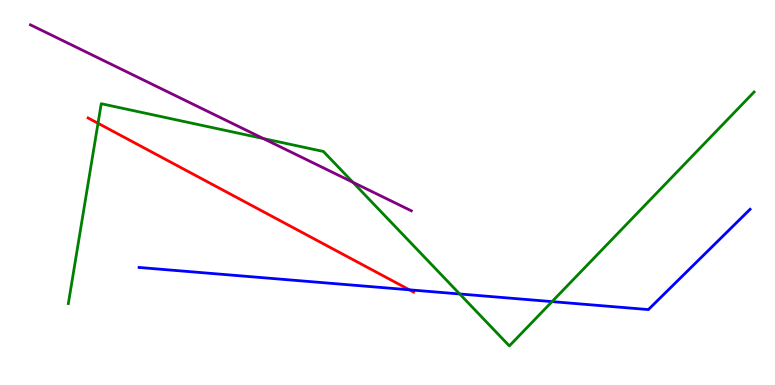[{'lines': ['blue', 'red'], 'intersections': [{'x': 5.28, 'y': 2.47}]}, {'lines': ['green', 'red'], 'intersections': [{'x': 1.26, 'y': 6.8}]}, {'lines': ['purple', 'red'], 'intersections': []}, {'lines': ['blue', 'green'], 'intersections': [{'x': 5.93, 'y': 2.36}, {'x': 7.12, 'y': 2.17}]}, {'lines': ['blue', 'purple'], 'intersections': []}, {'lines': ['green', 'purple'], 'intersections': [{'x': 3.4, 'y': 6.4}, {'x': 4.55, 'y': 5.27}]}]